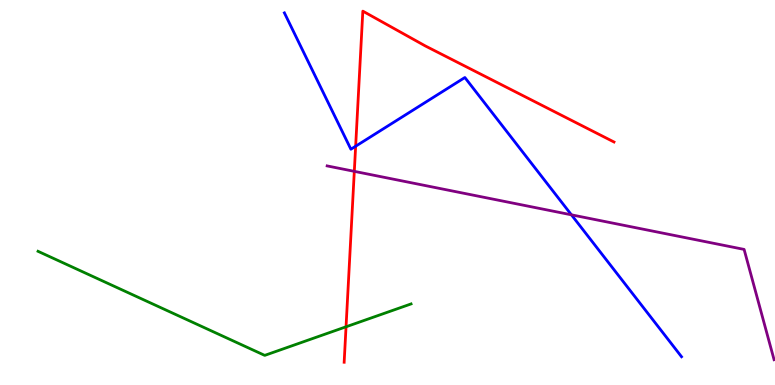[{'lines': ['blue', 'red'], 'intersections': [{'x': 4.59, 'y': 6.2}]}, {'lines': ['green', 'red'], 'intersections': [{'x': 4.47, 'y': 1.51}]}, {'lines': ['purple', 'red'], 'intersections': [{'x': 4.57, 'y': 5.55}]}, {'lines': ['blue', 'green'], 'intersections': []}, {'lines': ['blue', 'purple'], 'intersections': [{'x': 7.37, 'y': 4.42}]}, {'lines': ['green', 'purple'], 'intersections': []}]